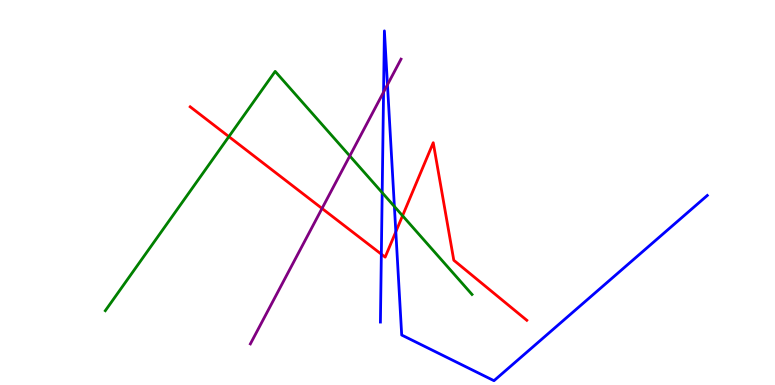[{'lines': ['blue', 'red'], 'intersections': [{'x': 4.92, 'y': 3.4}, {'x': 5.11, 'y': 3.98}]}, {'lines': ['green', 'red'], 'intersections': [{'x': 2.95, 'y': 6.45}, {'x': 5.19, 'y': 4.4}]}, {'lines': ['purple', 'red'], 'intersections': [{'x': 4.16, 'y': 4.59}]}, {'lines': ['blue', 'green'], 'intersections': [{'x': 4.93, 'y': 5.0}, {'x': 5.09, 'y': 4.64}]}, {'lines': ['blue', 'purple'], 'intersections': [{'x': 4.95, 'y': 7.61}, {'x': 5.0, 'y': 7.8}]}, {'lines': ['green', 'purple'], 'intersections': [{'x': 4.51, 'y': 5.95}]}]